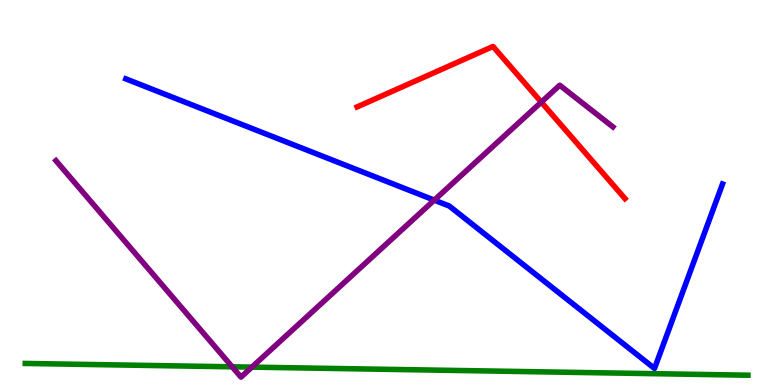[{'lines': ['blue', 'red'], 'intersections': []}, {'lines': ['green', 'red'], 'intersections': []}, {'lines': ['purple', 'red'], 'intersections': [{'x': 6.98, 'y': 7.35}]}, {'lines': ['blue', 'green'], 'intersections': []}, {'lines': ['blue', 'purple'], 'intersections': [{'x': 5.6, 'y': 4.8}]}, {'lines': ['green', 'purple'], 'intersections': [{'x': 3.0, 'y': 0.472}, {'x': 3.25, 'y': 0.464}]}]